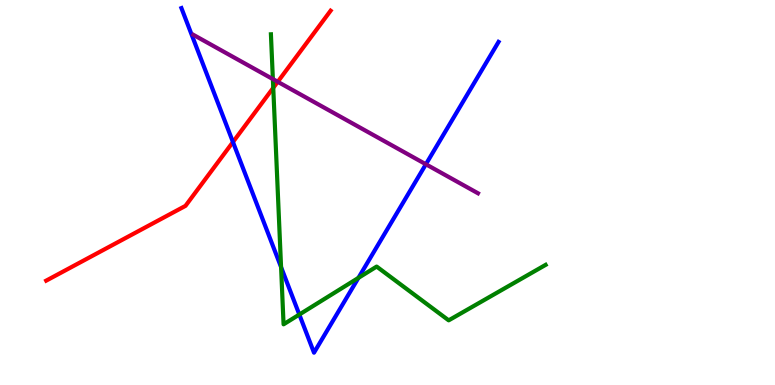[{'lines': ['blue', 'red'], 'intersections': [{'x': 3.01, 'y': 6.31}]}, {'lines': ['green', 'red'], 'intersections': [{'x': 3.53, 'y': 7.72}]}, {'lines': ['purple', 'red'], 'intersections': [{'x': 3.58, 'y': 7.88}]}, {'lines': ['blue', 'green'], 'intersections': [{'x': 3.63, 'y': 3.06}, {'x': 3.86, 'y': 1.83}, {'x': 4.62, 'y': 2.78}]}, {'lines': ['blue', 'purple'], 'intersections': [{'x': 5.5, 'y': 5.73}]}, {'lines': ['green', 'purple'], 'intersections': [{'x': 3.52, 'y': 7.95}]}]